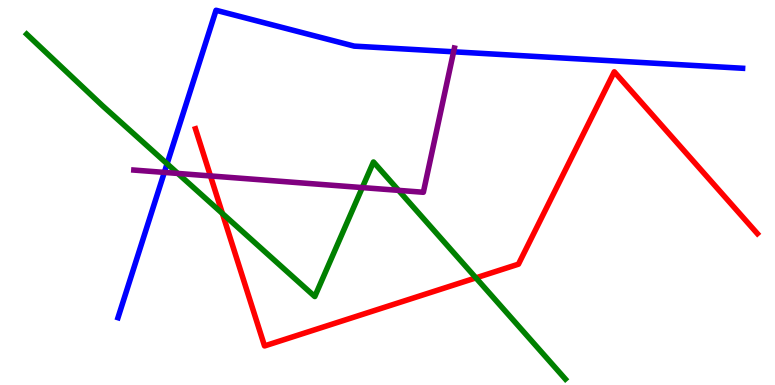[{'lines': ['blue', 'red'], 'intersections': []}, {'lines': ['green', 'red'], 'intersections': [{'x': 2.87, 'y': 4.45}, {'x': 6.14, 'y': 2.78}]}, {'lines': ['purple', 'red'], 'intersections': [{'x': 2.72, 'y': 5.43}]}, {'lines': ['blue', 'green'], 'intersections': [{'x': 2.16, 'y': 5.75}]}, {'lines': ['blue', 'purple'], 'intersections': [{'x': 2.12, 'y': 5.52}, {'x': 5.85, 'y': 8.65}]}, {'lines': ['green', 'purple'], 'intersections': [{'x': 2.29, 'y': 5.5}, {'x': 4.67, 'y': 5.13}, {'x': 5.14, 'y': 5.06}]}]